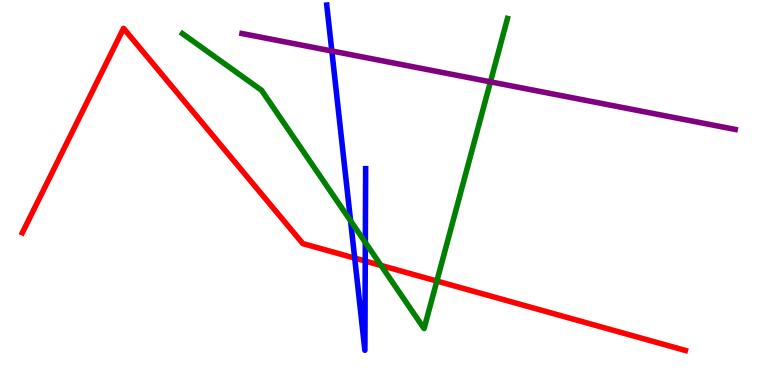[{'lines': ['blue', 'red'], 'intersections': [{'x': 4.58, 'y': 3.3}, {'x': 4.71, 'y': 3.22}]}, {'lines': ['green', 'red'], 'intersections': [{'x': 4.92, 'y': 3.11}, {'x': 5.64, 'y': 2.7}]}, {'lines': ['purple', 'red'], 'intersections': []}, {'lines': ['blue', 'green'], 'intersections': [{'x': 4.52, 'y': 4.26}, {'x': 4.71, 'y': 3.7}]}, {'lines': ['blue', 'purple'], 'intersections': [{'x': 4.28, 'y': 8.68}]}, {'lines': ['green', 'purple'], 'intersections': [{'x': 6.33, 'y': 7.87}]}]